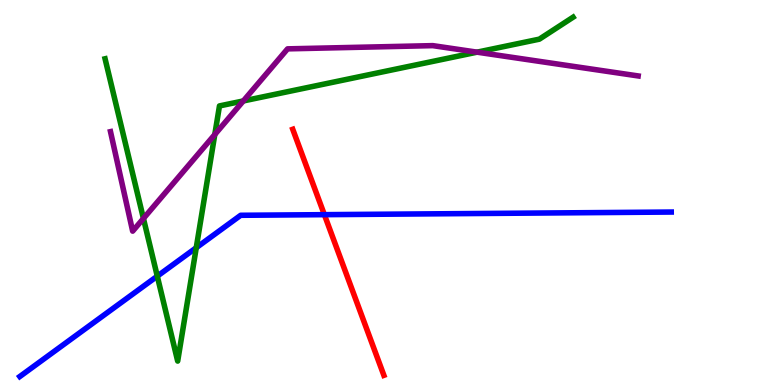[{'lines': ['blue', 'red'], 'intersections': [{'x': 4.19, 'y': 4.42}]}, {'lines': ['green', 'red'], 'intersections': []}, {'lines': ['purple', 'red'], 'intersections': []}, {'lines': ['blue', 'green'], 'intersections': [{'x': 2.03, 'y': 2.83}, {'x': 2.53, 'y': 3.57}]}, {'lines': ['blue', 'purple'], 'intersections': []}, {'lines': ['green', 'purple'], 'intersections': [{'x': 1.85, 'y': 4.32}, {'x': 2.77, 'y': 6.51}, {'x': 3.14, 'y': 7.38}, {'x': 6.16, 'y': 8.65}]}]